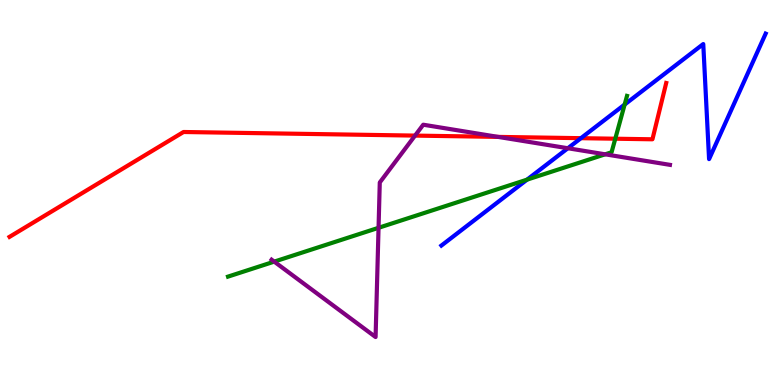[{'lines': ['blue', 'red'], 'intersections': [{'x': 7.5, 'y': 6.41}]}, {'lines': ['green', 'red'], 'intersections': [{'x': 7.94, 'y': 6.4}]}, {'lines': ['purple', 'red'], 'intersections': [{'x': 5.36, 'y': 6.48}, {'x': 6.43, 'y': 6.44}]}, {'lines': ['blue', 'green'], 'intersections': [{'x': 6.8, 'y': 5.33}, {'x': 8.06, 'y': 7.28}]}, {'lines': ['blue', 'purple'], 'intersections': [{'x': 7.33, 'y': 6.15}]}, {'lines': ['green', 'purple'], 'intersections': [{'x': 3.54, 'y': 3.2}, {'x': 4.88, 'y': 4.08}, {'x': 7.81, 'y': 5.99}]}]